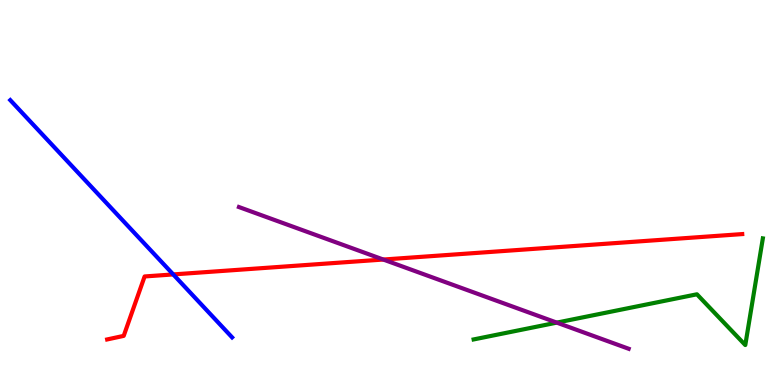[{'lines': ['blue', 'red'], 'intersections': [{'x': 2.24, 'y': 2.87}]}, {'lines': ['green', 'red'], 'intersections': []}, {'lines': ['purple', 'red'], 'intersections': [{'x': 4.95, 'y': 3.26}]}, {'lines': ['blue', 'green'], 'intersections': []}, {'lines': ['blue', 'purple'], 'intersections': []}, {'lines': ['green', 'purple'], 'intersections': [{'x': 7.18, 'y': 1.62}]}]